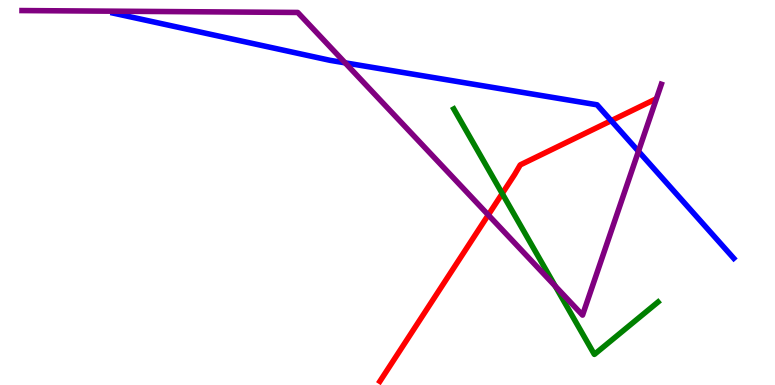[{'lines': ['blue', 'red'], 'intersections': [{'x': 7.89, 'y': 6.87}]}, {'lines': ['green', 'red'], 'intersections': [{'x': 6.48, 'y': 4.97}]}, {'lines': ['purple', 'red'], 'intersections': [{'x': 6.3, 'y': 4.42}]}, {'lines': ['blue', 'green'], 'intersections': []}, {'lines': ['blue', 'purple'], 'intersections': [{'x': 4.45, 'y': 8.37}, {'x': 8.24, 'y': 6.07}]}, {'lines': ['green', 'purple'], 'intersections': [{'x': 7.16, 'y': 2.57}]}]